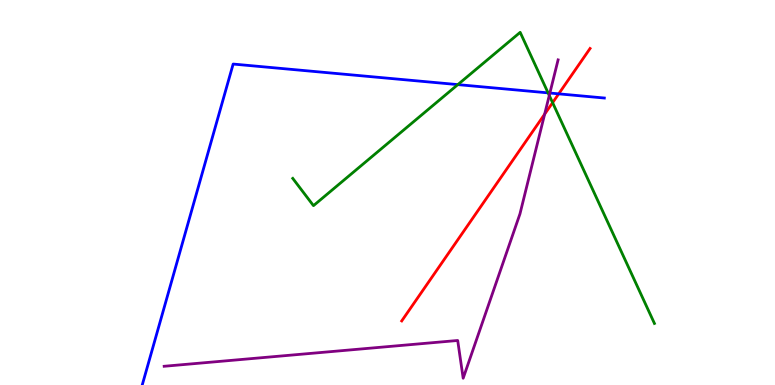[{'lines': ['blue', 'red'], 'intersections': [{'x': 7.21, 'y': 7.56}]}, {'lines': ['green', 'red'], 'intersections': [{'x': 7.13, 'y': 7.33}]}, {'lines': ['purple', 'red'], 'intersections': [{'x': 7.03, 'y': 7.03}]}, {'lines': ['blue', 'green'], 'intersections': [{'x': 5.91, 'y': 7.8}, {'x': 7.07, 'y': 7.59}]}, {'lines': ['blue', 'purple'], 'intersections': [{'x': 7.1, 'y': 7.58}]}, {'lines': ['green', 'purple'], 'intersections': [{'x': 7.09, 'y': 7.52}]}]